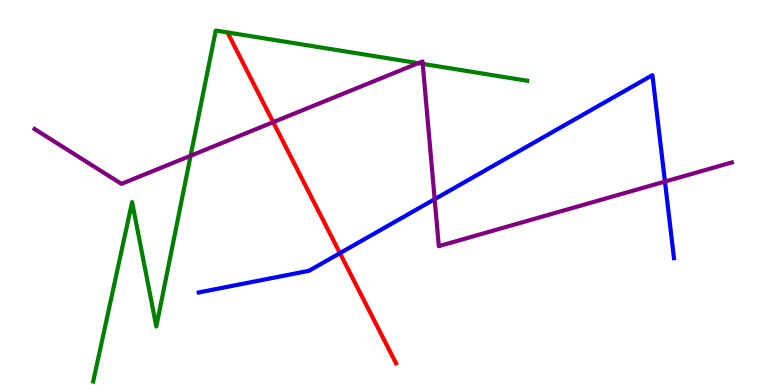[{'lines': ['blue', 'red'], 'intersections': [{'x': 4.39, 'y': 3.42}]}, {'lines': ['green', 'red'], 'intersections': []}, {'lines': ['purple', 'red'], 'intersections': [{'x': 3.53, 'y': 6.83}]}, {'lines': ['blue', 'green'], 'intersections': []}, {'lines': ['blue', 'purple'], 'intersections': [{'x': 5.61, 'y': 4.83}, {'x': 8.58, 'y': 5.28}]}, {'lines': ['green', 'purple'], 'intersections': [{'x': 2.46, 'y': 5.95}, {'x': 5.4, 'y': 8.36}, {'x': 5.45, 'y': 8.34}]}]